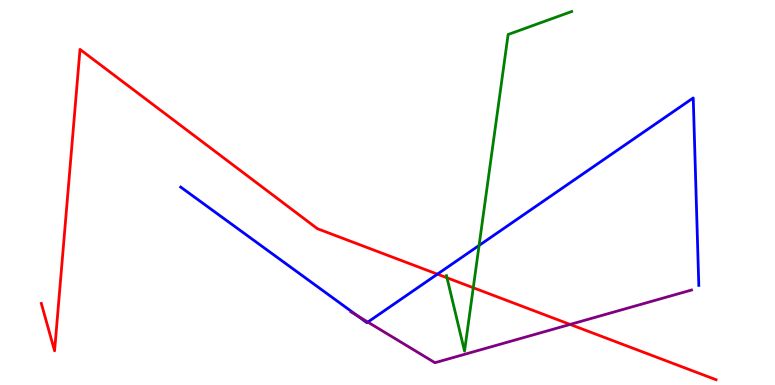[{'lines': ['blue', 'red'], 'intersections': [{'x': 5.64, 'y': 2.88}]}, {'lines': ['green', 'red'], 'intersections': [{'x': 5.77, 'y': 2.78}, {'x': 6.11, 'y': 2.53}]}, {'lines': ['purple', 'red'], 'intersections': [{'x': 7.36, 'y': 1.57}]}, {'lines': ['blue', 'green'], 'intersections': [{'x': 6.18, 'y': 3.62}]}, {'lines': ['blue', 'purple'], 'intersections': [{'x': 4.61, 'y': 1.79}, {'x': 4.75, 'y': 1.63}]}, {'lines': ['green', 'purple'], 'intersections': []}]